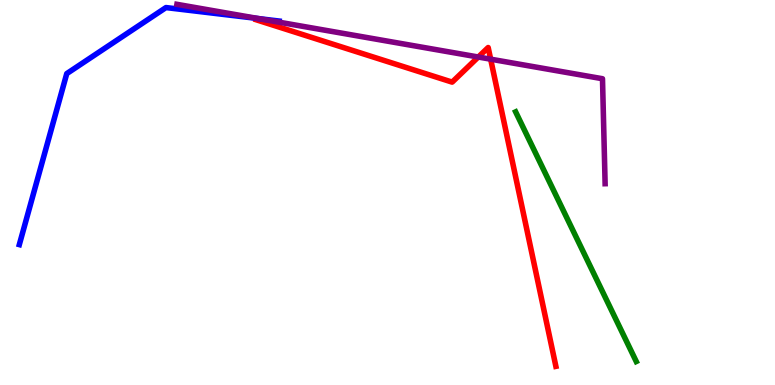[{'lines': ['blue', 'red'], 'intersections': []}, {'lines': ['green', 'red'], 'intersections': []}, {'lines': ['purple', 'red'], 'intersections': [{'x': 6.17, 'y': 8.52}, {'x': 6.33, 'y': 8.46}]}, {'lines': ['blue', 'green'], 'intersections': []}, {'lines': ['blue', 'purple'], 'intersections': [{'x': 3.34, 'y': 9.52}]}, {'lines': ['green', 'purple'], 'intersections': []}]